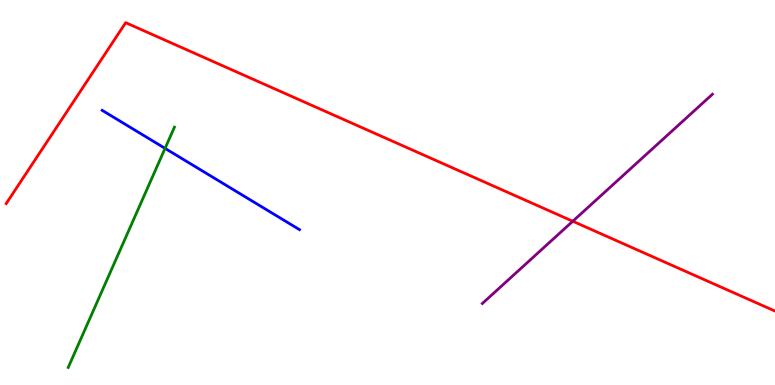[{'lines': ['blue', 'red'], 'intersections': []}, {'lines': ['green', 'red'], 'intersections': []}, {'lines': ['purple', 'red'], 'intersections': [{'x': 7.39, 'y': 4.25}]}, {'lines': ['blue', 'green'], 'intersections': [{'x': 2.13, 'y': 6.15}]}, {'lines': ['blue', 'purple'], 'intersections': []}, {'lines': ['green', 'purple'], 'intersections': []}]